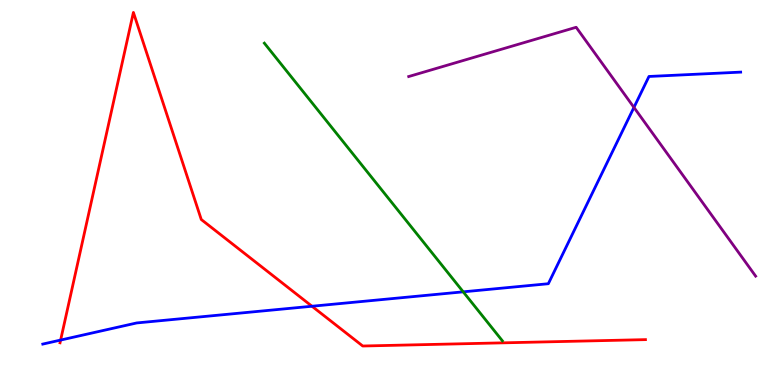[{'lines': ['blue', 'red'], 'intersections': [{'x': 0.782, 'y': 1.17}, {'x': 4.03, 'y': 2.05}]}, {'lines': ['green', 'red'], 'intersections': []}, {'lines': ['purple', 'red'], 'intersections': []}, {'lines': ['blue', 'green'], 'intersections': [{'x': 5.98, 'y': 2.42}]}, {'lines': ['blue', 'purple'], 'intersections': [{'x': 8.18, 'y': 7.21}]}, {'lines': ['green', 'purple'], 'intersections': []}]